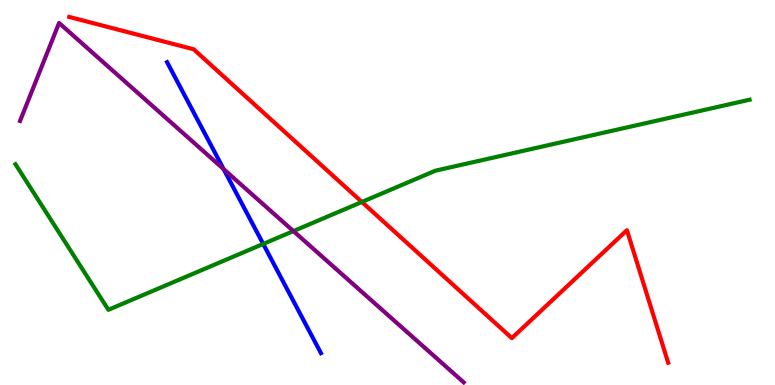[{'lines': ['blue', 'red'], 'intersections': []}, {'lines': ['green', 'red'], 'intersections': [{'x': 4.67, 'y': 4.75}]}, {'lines': ['purple', 'red'], 'intersections': []}, {'lines': ['blue', 'green'], 'intersections': [{'x': 3.4, 'y': 3.66}]}, {'lines': ['blue', 'purple'], 'intersections': [{'x': 2.89, 'y': 5.61}]}, {'lines': ['green', 'purple'], 'intersections': [{'x': 3.79, 'y': 4.0}]}]